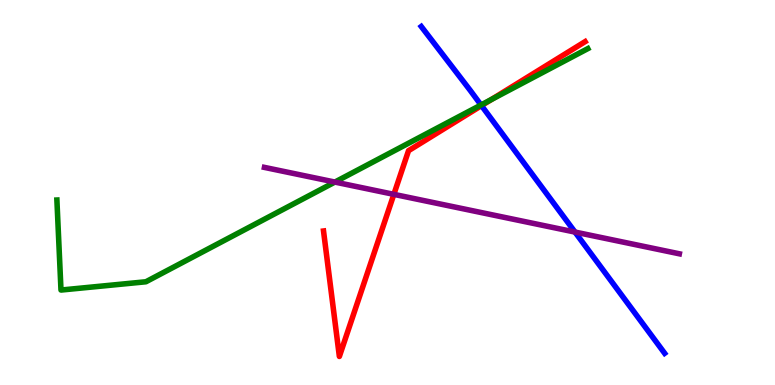[{'lines': ['blue', 'red'], 'intersections': [{'x': 6.21, 'y': 7.26}]}, {'lines': ['green', 'red'], 'intersections': [{'x': 6.34, 'y': 7.42}]}, {'lines': ['purple', 'red'], 'intersections': [{'x': 5.08, 'y': 4.95}]}, {'lines': ['blue', 'green'], 'intersections': [{'x': 6.21, 'y': 7.27}]}, {'lines': ['blue', 'purple'], 'intersections': [{'x': 7.42, 'y': 3.97}]}, {'lines': ['green', 'purple'], 'intersections': [{'x': 4.32, 'y': 5.27}]}]